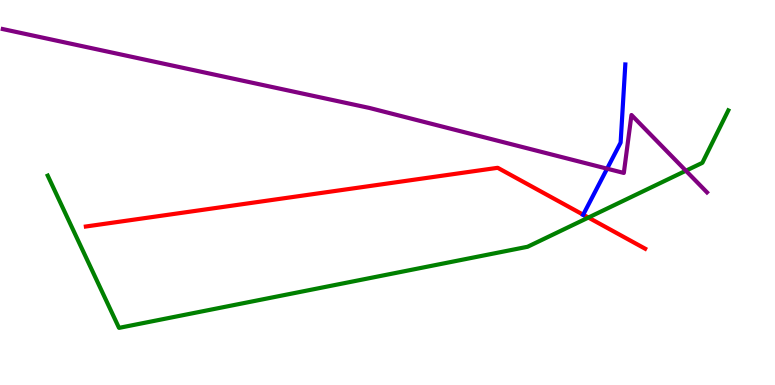[{'lines': ['blue', 'red'], 'intersections': [{'x': 7.53, 'y': 4.42}]}, {'lines': ['green', 'red'], 'intersections': [{'x': 7.59, 'y': 4.35}]}, {'lines': ['purple', 'red'], 'intersections': []}, {'lines': ['blue', 'green'], 'intersections': []}, {'lines': ['blue', 'purple'], 'intersections': [{'x': 7.83, 'y': 5.62}]}, {'lines': ['green', 'purple'], 'intersections': [{'x': 8.85, 'y': 5.57}]}]